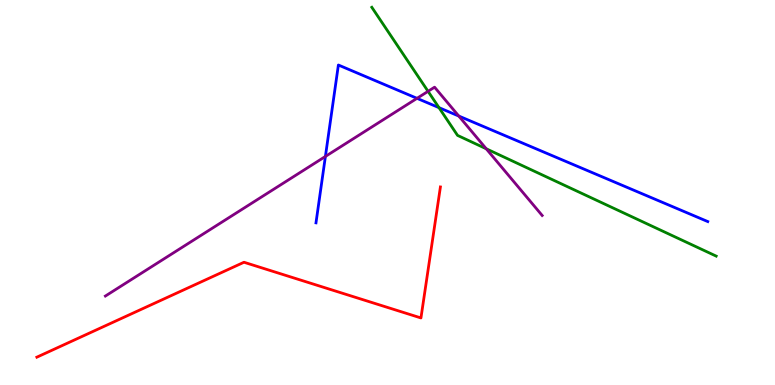[{'lines': ['blue', 'red'], 'intersections': []}, {'lines': ['green', 'red'], 'intersections': []}, {'lines': ['purple', 'red'], 'intersections': []}, {'lines': ['blue', 'green'], 'intersections': [{'x': 5.66, 'y': 7.2}]}, {'lines': ['blue', 'purple'], 'intersections': [{'x': 4.2, 'y': 5.94}, {'x': 5.38, 'y': 7.45}, {'x': 5.92, 'y': 6.99}]}, {'lines': ['green', 'purple'], 'intersections': [{'x': 5.52, 'y': 7.63}, {'x': 6.27, 'y': 6.14}]}]